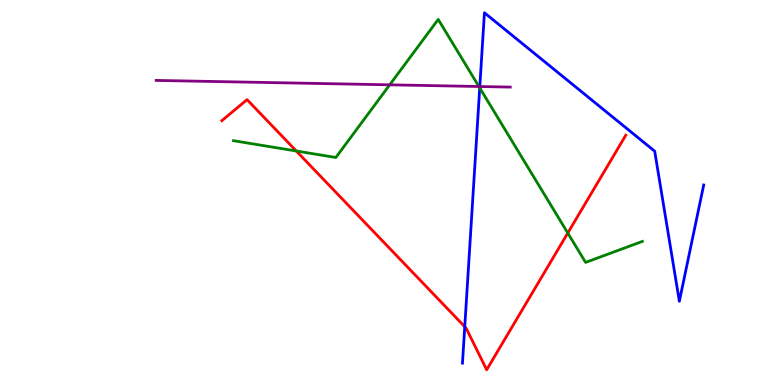[{'lines': ['blue', 'red'], 'intersections': [{'x': 6.0, 'y': 1.51}]}, {'lines': ['green', 'red'], 'intersections': [{'x': 3.82, 'y': 6.08}, {'x': 7.33, 'y': 3.95}]}, {'lines': ['purple', 'red'], 'intersections': []}, {'lines': ['blue', 'green'], 'intersections': [{'x': 6.19, 'y': 7.72}]}, {'lines': ['blue', 'purple'], 'intersections': [{'x': 6.19, 'y': 7.75}]}, {'lines': ['green', 'purple'], 'intersections': [{'x': 5.03, 'y': 7.8}, {'x': 6.18, 'y': 7.75}]}]